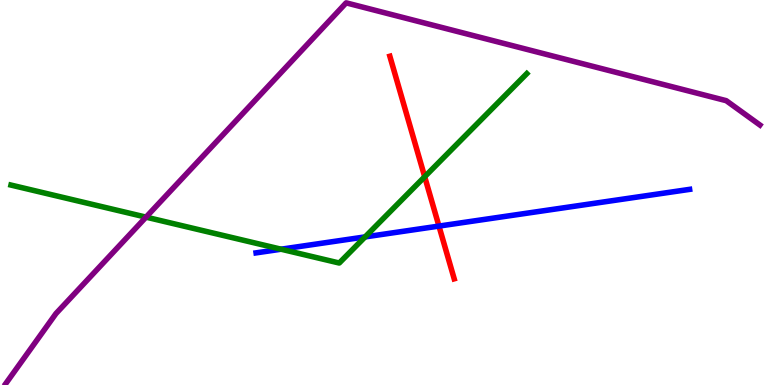[{'lines': ['blue', 'red'], 'intersections': [{'x': 5.66, 'y': 4.13}]}, {'lines': ['green', 'red'], 'intersections': [{'x': 5.48, 'y': 5.41}]}, {'lines': ['purple', 'red'], 'intersections': []}, {'lines': ['blue', 'green'], 'intersections': [{'x': 3.63, 'y': 3.53}, {'x': 4.71, 'y': 3.85}]}, {'lines': ['blue', 'purple'], 'intersections': []}, {'lines': ['green', 'purple'], 'intersections': [{'x': 1.88, 'y': 4.36}]}]